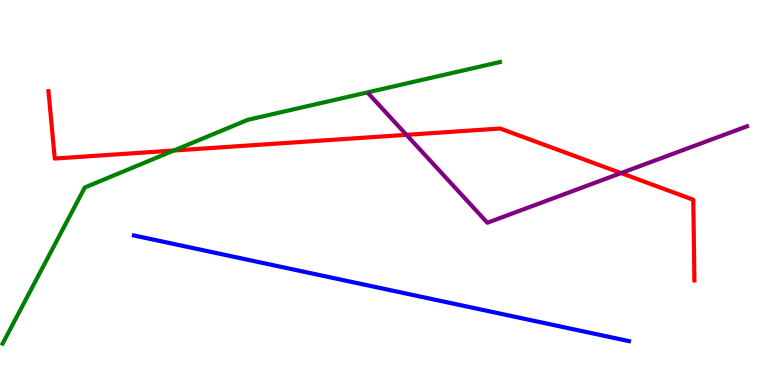[{'lines': ['blue', 'red'], 'intersections': []}, {'lines': ['green', 'red'], 'intersections': [{'x': 2.24, 'y': 6.09}]}, {'lines': ['purple', 'red'], 'intersections': [{'x': 5.24, 'y': 6.5}, {'x': 8.01, 'y': 5.5}]}, {'lines': ['blue', 'green'], 'intersections': []}, {'lines': ['blue', 'purple'], 'intersections': []}, {'lines': ['green', 'purple'], 'intersections': []}]